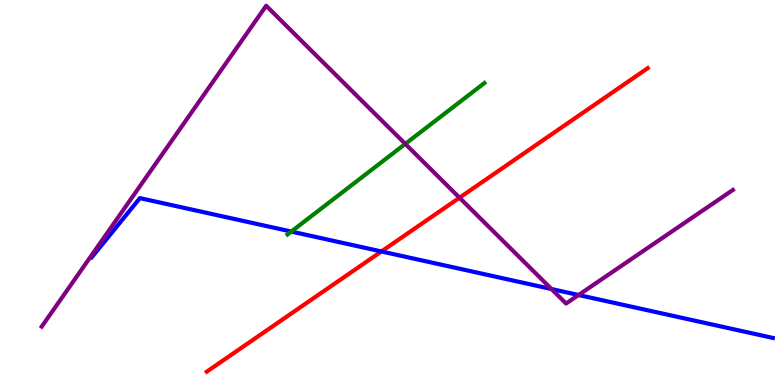[{'lines': ['blue', 'red'], 'intersections': [{'x': 4.92, 'y': 3.47}]}, {'lines': ['green', 'red'], 'intersections': []}, {'lines': ['purple', 'red'], 'intersections': [{'x': 5.93, 'y': 4.86}]}, {'lines': ['blue', 'green'], 'intersections': [{'x': 3.76, 'y': 3.99}]}, {'lines': ['blue', 'purple'], 'intersections': [{'x': 7.12, 'y': 2.49}, {'x': 7.47, 'y': 2.34}]}, {'lines': ['green', 'purple'], 'intersections': [{'x': 5.23, 'y': 6.26}]}]